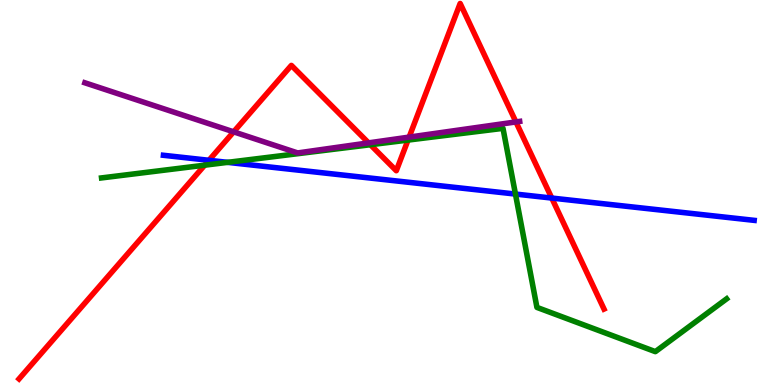[{'lines': ['blue', 'red'], 'intersections': [{'x': 2.7, 'y': 5.84}, {'x': 7.12, 'y': 4.86}]}, {'lines': ['green', 'red'], 'intersections': [{'x': 2.64, 'y': 5.71}, {'x': 4.78, 'y': 6.24}, {'x': 5.26, 'y': 6.36}]}, {'lines': ['purple', 'red'], 'intersections': [{'x': 3.01, 'y': 6.58}, {'x': 4.76, 'y': 6.29}, {'x': 5.28, 'y': 6.44}, {'x': 6.66, 'y': 6.83}]}, {'lines': ['blue', 'green'], 'intersections': [{'x': 2.94, 'y': 5.78}, {'x': 6.65, 'y': 4.96}]}, {'lines': ['blue', 'purple'], 'intersections': []}, {'lines': ['green', 'purple'], 'intersections': []}]